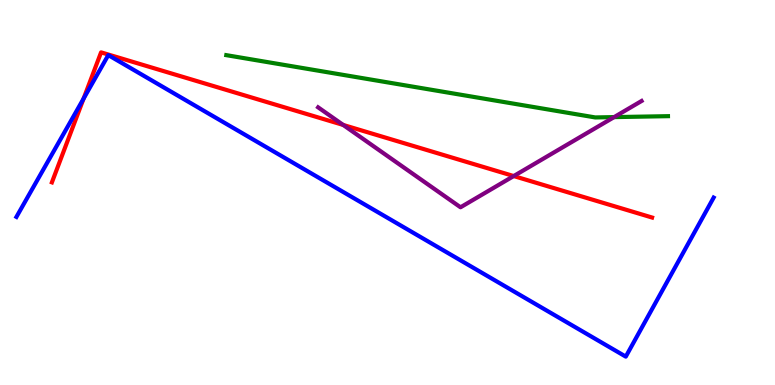[{'lines': ['blue', 'red'], 'intersections': [{'x': 1.08, 'y': 7.44}]}, {'lines': ['green', 'red'], 'intersections': []}, {'lines': ['purple', 'red'], 'intersections': [{'x': 4.43, 'y': 6.75}, {'x': 6.63, 'y': 5.43}]}, {'lines': ['blue', 'green'], 'intersections': []}, {'lines': ['blue', 'purple'], 'intersections': []}, {'lines': ['green', 'purple'], 'intersections': [{'x': 7.92, 'y': 6.96}]}]